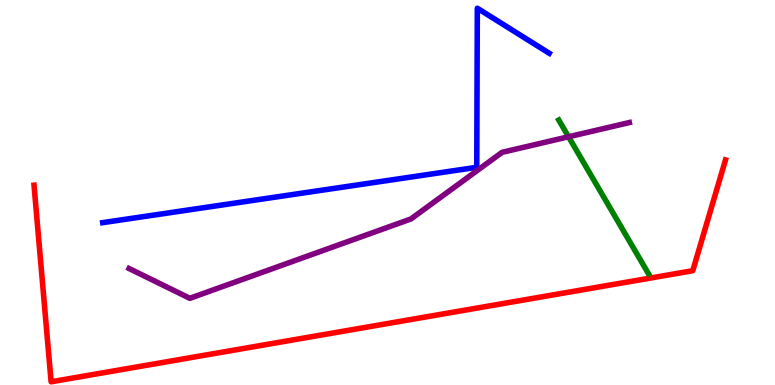[{'lines': ['blue', 'red'], 'intersections': []}, {'lines': ['green', 'red'], 'intersections': []}, {'lines': ['purple', 'red'], 'intersections': []}, {'lines': ['blue', 'green'], 'intersections': []}, {'lines': ['blue', 'purple'], 'intersections': []}, {'lines': ['green', 'purple'], 'intersections': [{'x': 7.34, 'y': 6.45}]}]